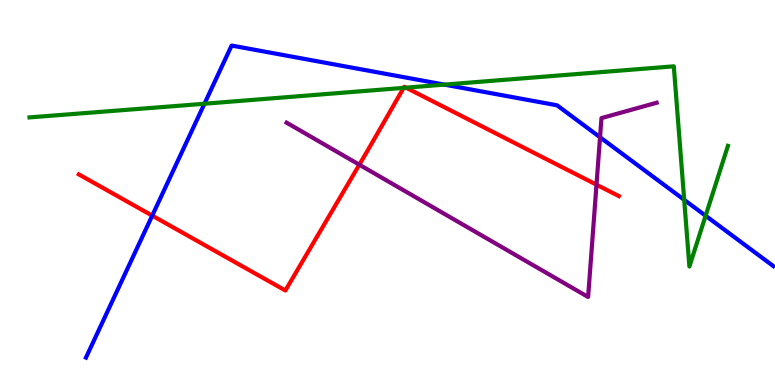[{'lines': ['blue', 'red'], 'intersections': [{'x': 1.96, 'y': 4.4}]}, {'lines': ['green', 'red'], 'intersections': [{'x': 5.21, 'y': 7.72}, {'x': 5.24, 'y': 7.72}]}, {'lines': ['purple', 'red'], 'intersections': [{'x': 4.64, 'y': 5.72}, {'x': 7.7, 'y': 5.2}]}, {'lines': ['blue', 'green'], 'intersections': [{'x': 2.64, 'y': 7.31}, {'x': 5.73, 'y': 7.8}, {'x': 8.83, 'y': 4.81}, {'x': 9.1, 'y': 4.4}]}, {'lines': ['blue', 'purple'], 'intersections': [{'x': 7.74, 'y': 6.43}]}, {'lines': ['green', 'purple'], 'intersections': []}]